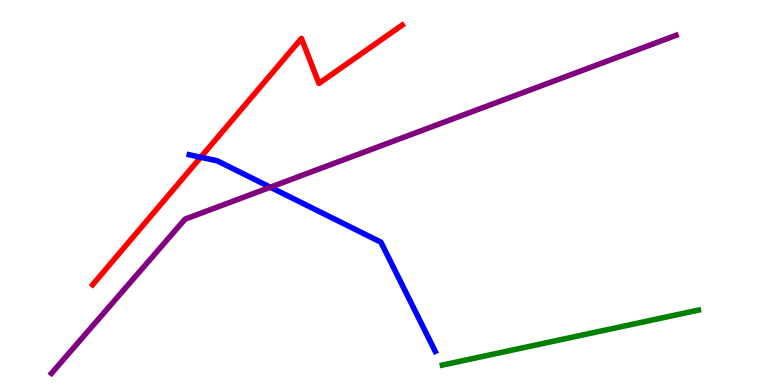[{'lines': ['blue', 'red'], 'intersections': [{'x': 2.59, 'y': 5.92}]}, {'lines': ['green', 'red'], 'intersections': []}, {'lines': ['purple', 'red'], 'intersections': []}, {'lines': ['blue', 'green'], 'intersections': []}, {'lines': ['blue', 'purple'], 'intersections': [{'x': 3.49, 'y': 5.14}]}, {'lines': ['green', 'purple'], 'intersections': []}]